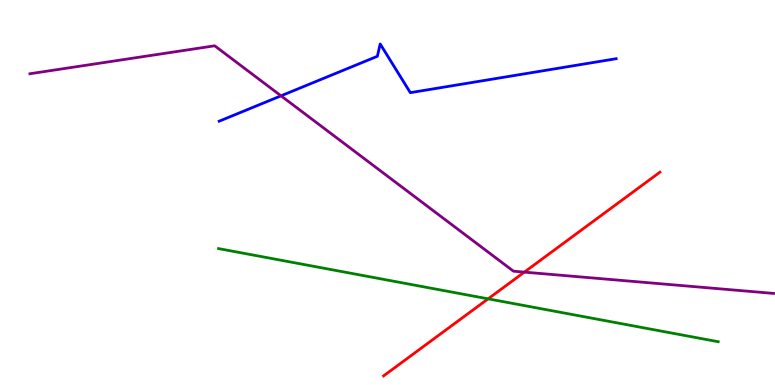[{'lines': ['blue', 'red'], 'intersections': []}, {'lines': ['green', 'red'], 'intersections': [{'x': 6.3, 'y': 2.24}]}, {'lines': ['purple', 'red'], 'intersections': [{'x': 6.77, 'y': 2.93}]}, {'lines': ['blue', 'green'], 'intersections': []}, {'lines': ['blue', 'purple'], 'intersections': [{'x': 3.63, 'y': 7.51}]}, {'lines': ['green', 'purple'], 'intersections': []}]